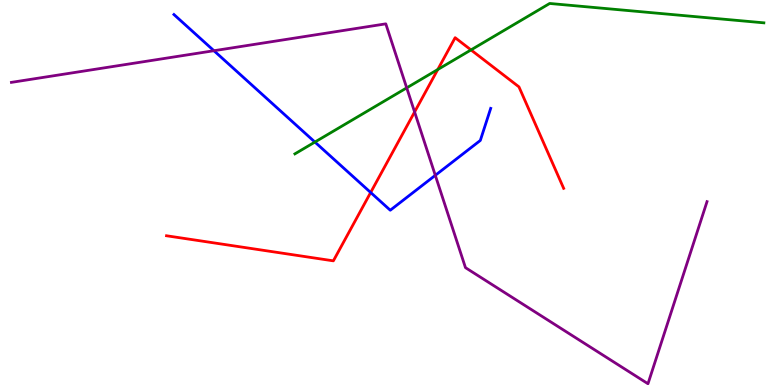[{'lines': ['blue', 'red'], 'intersections': [{'x': 4.78, 'y': 5.0}]}, {'lines': ['green', 'red'], 'intersections': [{'x': 5.65, 'y': 8.19}, {'x': 6.08, 'y': 8.7}]}, {'lines': ['purple', 'red'], 'intersections': [{'x': 5.35, 'y': 7.09}]}, {'lines': ['blue', 'green'], 'intersections': [{'x': 4.06, 'y': 6.31}]}, {'lines': ['blue', 'purple'], 'intersections': [{'x': 2.76, 'y': 8.68}, {'x': 5.62, 'y': 5.45}]}, {'lines': ['green', 'purple'], 'intersections': [{'x': 5.25, 'y': 7.72}]}]